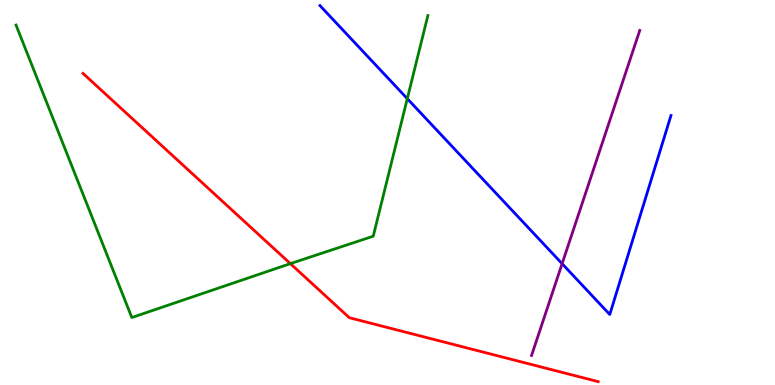[{'lines': ['blue', 'red'], 'intersections': []}, {'lines': ['green', 'red'], 'intersections': [{'x': 3.75, 'y': 3.15}]}, {'lines': ['purple', 'red'], 'intersections': []}, {'lines': ['blue', 'green'], 'intersections': [{'x': 5.26, 'y': 7.44}]}, {'lines': ['blue', 'purple'], 'intersections': [{'x': 7.25, 'y': 3.15}]}, {'lines': ['green', 'purple'], 'intersections': []}]